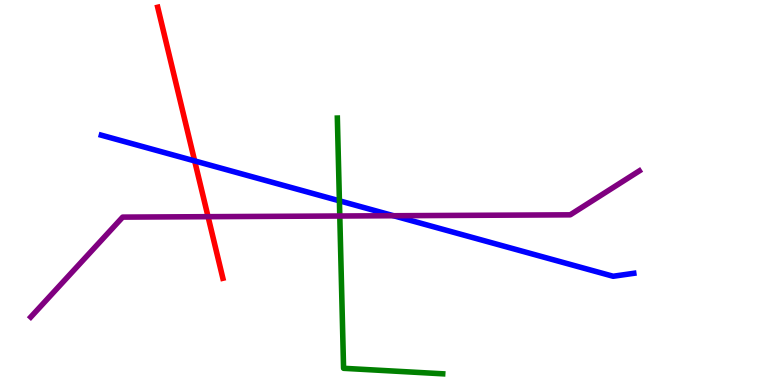[{'lines': ['blue', 'red'], 'intersections': [{'x': 2.51, 'y': 5.82}]}, {'lines': ['green', 'red'], 'intersections': []}, {'lines': ['purple', 'red'], 'intersections': [{'x': 2.68, 'y': 4.37}]}, {'lines': ['blue', 'green'], 'intersections': [{'x': 4.38, 'y': 4.78}]}, {'lines': ['blue', 'purple'], 'intersections': [{'x': 5.08, 'y': 4.4}]}, {'lines': ['green', 'purple'], 'intersections': [{'x': 4.38, 'y': 4.39}]}]